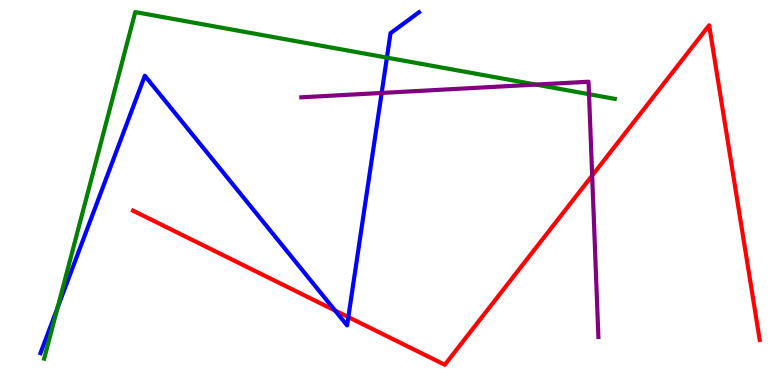[{'lines': ['blue', 'red'], 'intersections': [{'x': 4.32, 'y': 1.93}, {'x': 4.49, 'y': 1.76}]}, {'lines': ['green', 'red'], 'intersections': []}, {'lines': ['purple', 'red'], 'intersections': [{'x': 7.64, 'y': 5.44}]}, {'lines': ['blue', 'green'], 'intersections': [{'x': 0.743, 'y': 2.01}, {'x': 4.99, 'y': 8.5}]}, {'lines': ['blue', 'purple'], 'intersections': [{'x': 4.92, 'y': 7.59}]}, {'lines': ['green', 'purple'], 'intersections': [{'x': 6.92, 'y': 7.8}, {'x': 7.6, 'y': 7.55}]}]